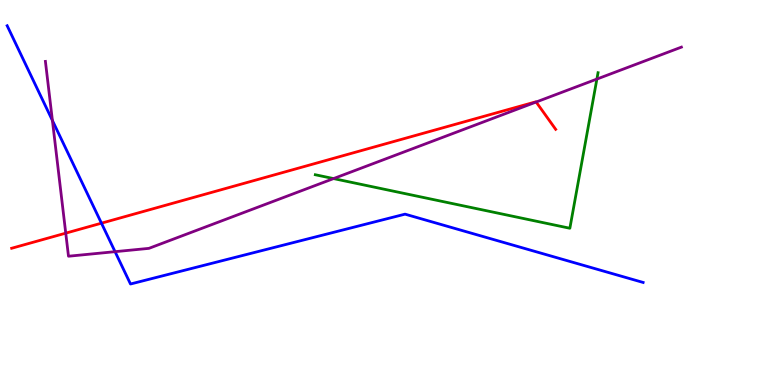[{'lines': ['blue', 'red'], 'intersections': [{'x': 1.31, 'y': 4.2}]}, {'lines': ['green', 'red'], 'intersections': []}, {'lines': ['purple', 'red'], 'intersections': [{'x': 0.848, 'y': 3.94}, {'x': 6.92, 'y': 7.35}]}, {'lines': ['blue', 'green'], 'intersections': []}, {'lines': ['blue', 'purple'], 'intersections': [{'x': 0.676, 'y': 6.87}, {'x': 1.48, 'y': 3.46}]}, {'lines': ['green', 'purple'], 'intersections': [{'x': 4.3, 'y': 5.36}, {'x': 7.7, 'y': 7.95}]}]